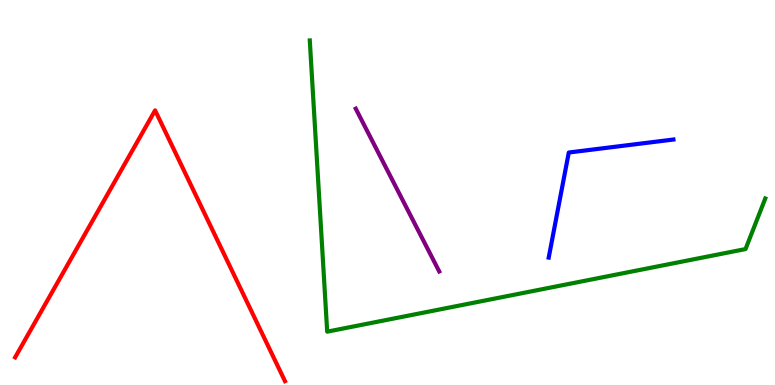[{'lines': ['blue', 'red'], 'intersections': []}, {'lines': ['green', 'red'], 'intersections': []}, {'lines': ['purple', 'red'], 'intersections': []}, {'lines': ['blue', 'green'], 'intersections': []}, {'lines': ['blue', 'purple'], 'intersections': []}, {'lines': ['green', 'purple'], 'intersections': []}]